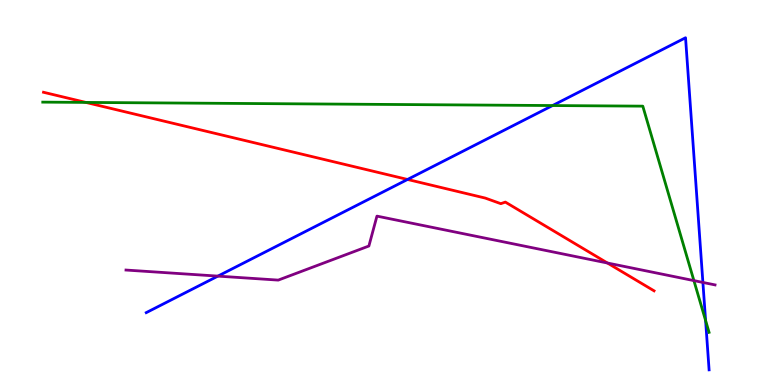[{'lines': ['blue', 'red'], 'intersections': [{'x': 5.26, 'y': 5.34}]}, {'lines': ['green', 'red'], 'intersections': [{'x': 1.11, 'y': 7.34}]}, {'lines': ['purple', 'red'], 'intersections': [{'x': 7.84, 'y': 3.17}]}, {'lines': ['blue', 'green'], 'intersections': [{'x': 7.13, 'y': 7.26}, {'x': 9.1, 'y': 1.67}]}, {'lines': ['blue', 'purple'], 'intersections': [{'x': 2.81, 'y': 2.83}, {'x': 9.07, 'y': 2.66}]}, {'lines': ['green', 'purple'], 'intersections': [{'x': 8.95, 'y': 2.71}]}]